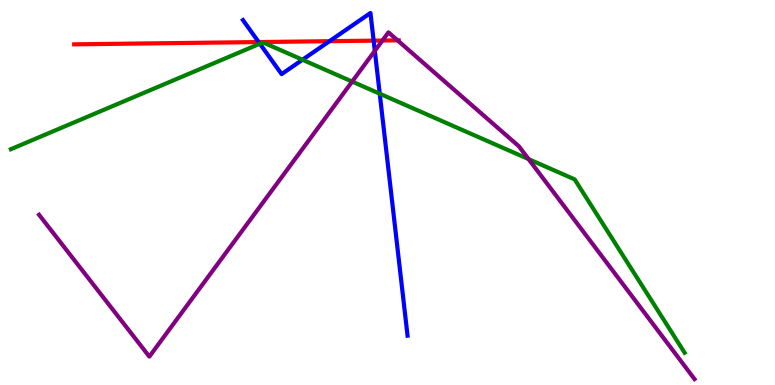[{'lines': ['blue', 'red'], 'intersections': [{'x': 3.34, 'y': 8.91}, {'x': 4.25, 'y': 8.93}, {'x': 4.82, 'y': 8.94}]}, {'lines': ['green', 'red'], 'intersections': []}, {'lines': ['purple', 'red'], 'intersections': [{'x': 4.93, 'y': 8.95}, {'x': 5.13, 'y': 8.95}]}, {'lines': ['blue', 'green'], 'intersections': [{'x': 3.35, 'y': 8.86}, {'x': 3.9, 'y': 8.45}, {'x': 4.9, 'y': 7.57}]}, {'lines': ['blue', 'purple'], 'intersections': [{'x': 4.84, 'y': 8.68}]}, {'lines': ['green', 'purple'], 'intersections': [{'x': 4.54, 'y': 7.88}, {'x': 6.82, 'y': 5.87}]}]